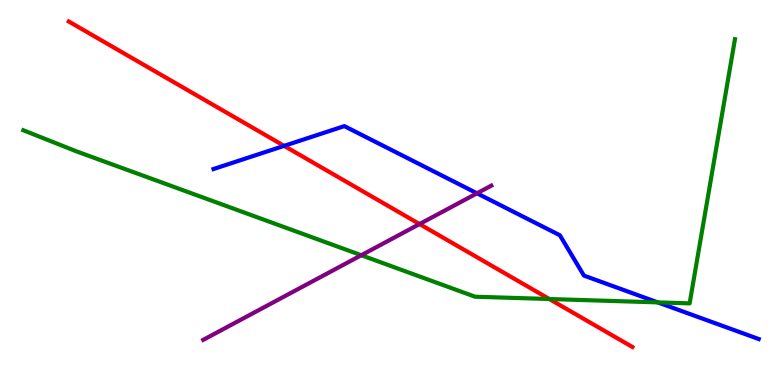[{'lines': ['blue', 'red'], 'intersections': [{'x': 3.67, 'y': 6.21}]}, {'lines': ['green', 'red'], 'intersections': [{'x': 7.09, 'y': 2.23}]}, {'lines': ['purple', 'red'], 'intersections': [{'x': 5.41, 'y': 4.18}]}, {'lines': ['blue', 'green'], 'intersections': [{'x': 8.49, 'y': 2.15}]}, {'lines': ['blue', 'purple'], 'intersections': [{'x': 6.15, 'y': 4.98}]}, {'lines': ['green', 'purple'], 'intersections': [{'x': 4.66, 'y': 3.37}]}]